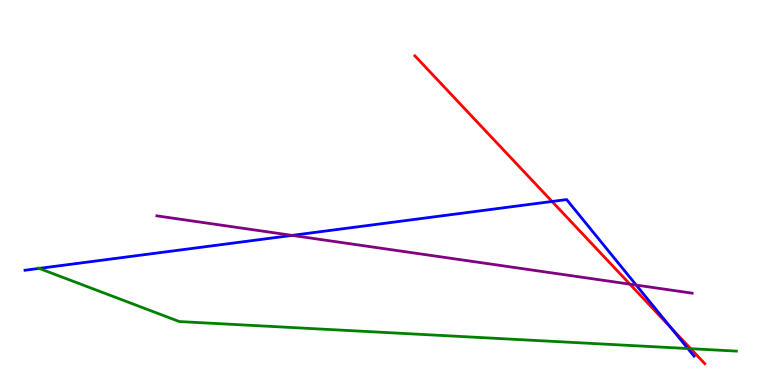[{'lines': ['blue', 'red'], 'intersections': [{'x': 7.12, 'y': 4.77}, {'x': 8.66, 'y': 1.48}]}, {'lines': ['green', 'red'], 'intersections': [{'x': 8.91, 'y': 0.943}]}, {'lines': ['purple', 'red'], 'intersections': [{'x': 8.13, 'y': 2.62}]}, {'lines': ['blue', 'green'], 'intersections': [{'x': 0.505, 'y': 3.03}, {'x': 8.88, 'y': 0.947}]}, {'lines': ['blue', 'purple'], 'intersections': [{'x': 3.77, 'y': 3.89}, {'x': 8.21, 'y': 2.6}]}, {'lines': ['green', 'purple'], 'intersections': []}]